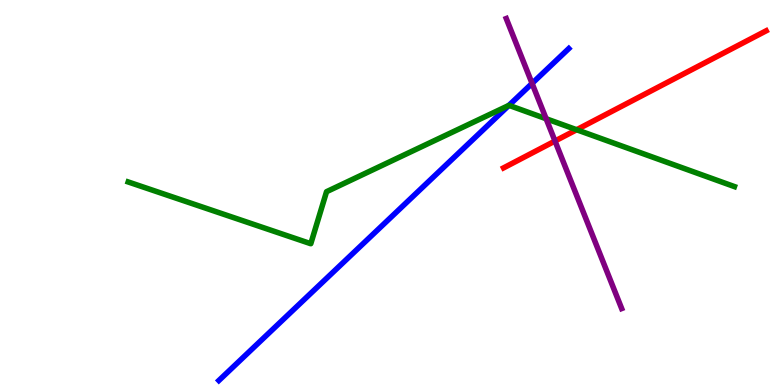[{'lines': ['blue', 'red'], 'intersections': []}, {'lines': ['green', 'red'], 'intersections': [{'x': 7.44, 'y': 6.63}]}, {'lines': ['purple', 'red'], 'intersections': [{'x': 7.16, 'y': 6.34}]}, {'lines': ['blue', 'green'], 'intersections': [{'x': 6.57, 'y': 7.26}]}, {'lines': ['blue', 'purple'], 'intersections': [{'x': 6.87, 'y': 7.83}]}, {'lines': ['green', 'purple'], 'intersections': [{'x': 7.05, 'y': 6.92}]}]